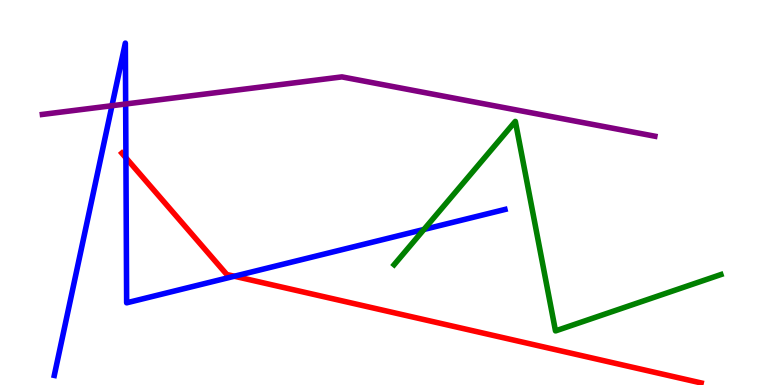[{'lines': ['blue', 'red'], 'intersections': [{'x': 1.62, 'y': 5.9}, {'x': 3.02, 'y': 2.82}]}, {'lines': ['green', 'red'], 'intersections': []}, {'lines': ['purple', 'red'], 'intersections': []}, {'lines': ['blue', 'green'], 'intersections': [{'x': 5.47, 'y': 4.04}]}, {'lines': ['blue', 'purple'], 'intersections': [{'x': 1.44, 'y': 7.25}, {'x': 1.62, 'y': 7.3}]}, {'lines': ['green', 'purple'], 'intersections': []}]